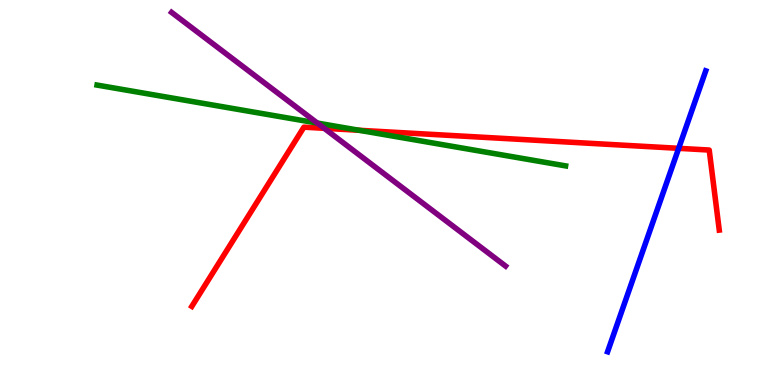[{'lines': ['blue', 'red'], 'intersections': [{'x': 8.76, 'y': 6.15}]}, {'lines': ['green', 'red'], 'intersections': [{'x': 4.63, 'y': 6.62}]}, {'lines': ['purple', 'red'], 'intersections': [{'x': 4.18, 'y': 6.67}]}, {'lines': ['blue', 'green'], 'intersections': []}, {'lines': ['blue', 'purple'], 'intersections': []}, {'lines': ['green', 'purple'], 'intersections': [{'x': 4.09, 'y': 6.8}]}]